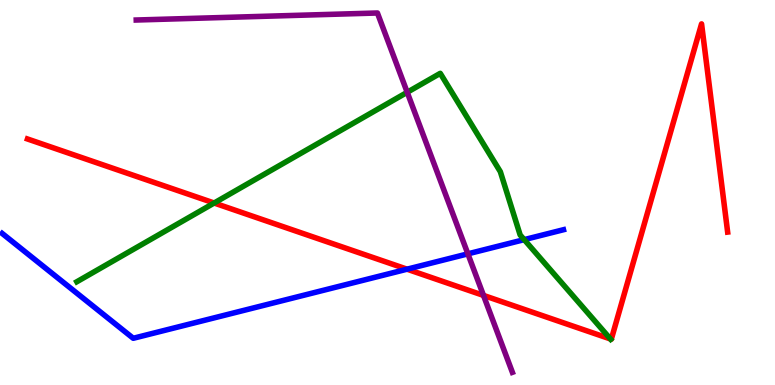[{'lines': ['blue', 'red'], 'intersections': [{'x': 5.25, 'y': 3.01}]}, {'lines': ['green', 'red'], 'intersections': [{'x': 2.76, 'y': 4.73}, {'x': 7.88, 'y': 1.2}]}, {'lines': ['purple', 'red'], 'intersections': [{'x': 6.24, 'y': 2.33}]}, {'lines': ['blue', 'green'], 'intersections': [{'x': 6.76, 'y': 3.78}]}, {'lines': ['blue', 'purple'], 'intersections': [{'x': 6.04, 'y': 3.41}]}, {'lines': ['green', 'purple'], 'intersections': [{'x': 5.25, 'y': 7.6}]}]